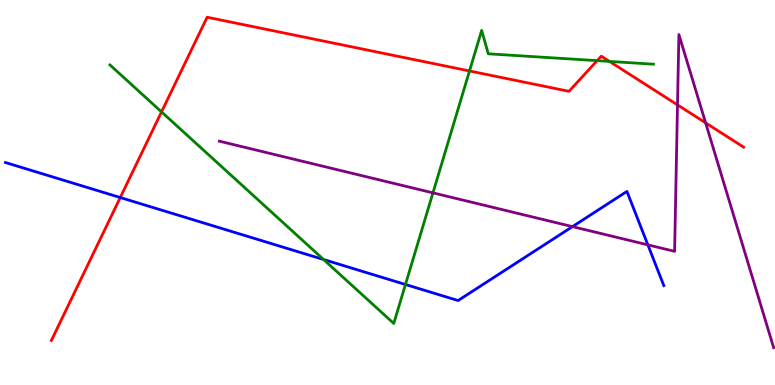[{'lines': ['blue', 'red'], 'intersections': [{'x': 1.55, 'y': 4.87}]}, {'lines': ['green', 'red'], 'intersections': [{'x': 2.08, 'y': 7.09}, {'x': 6.06, 'y': 8.16}, {'x': 7.71, 'y': 8.42}, {'x': 7.86, 'y': 8.4}]}, {'lines': ['purple', 'red'], 'intersections': [{'x': 8.74, 'y': 7.28}, {'x': 9.1, 'y': 6.81}]}, {'lines': ['blue', 'green'], 'intersections': [{'x': 4.18, 'y': 3.26}, {'x': 5.23, 'y': 2.61}]}, {'lines': ['blue', 'purple'], 'intersections': [{'x': 7.39, 'y': 4.11}, {'x': 8.36, 'y': 3.64}]}, {'lines': ['green', 'purple'], 'intersections': [{'x': 5.59, 'y': 4.99}]}]